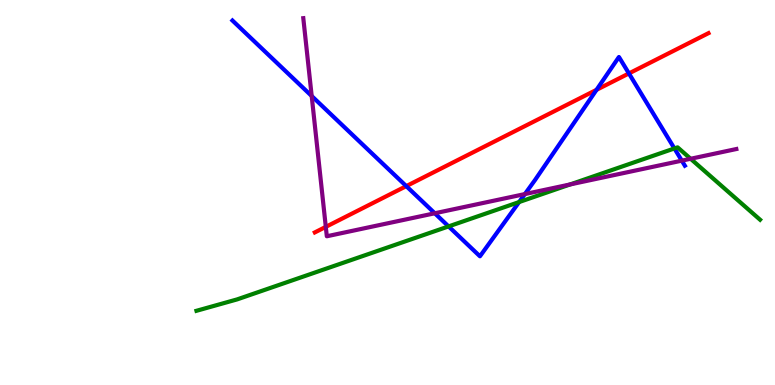[{'lines': ['blue', 'red'], 'intersections': [{'x': 5.24, 'y': 5.17}, {'x': 7.7, 'y': 7.67}, {'x': 8.12, 'y': 8.09}]}, {'lines': ['green', 'red'], 'intersections': []}, {'lines': ['purple', 'red'], 'intersections': [{'x': 4.2, 'y': 4.11}]}, {'lines': ['blue', 'green'], 'intersections': [{'x': 5.79, 'y': 4.12}, {'x': 6.7, 'y': 4.75}, {'x': 8.7, 'y': 6.14}]}, {'lines': ['blue', 'purple'], 'intersections': [{'x': 4.02, 'y': 7.51}, {'x': 5.61, 'y': 4.46}, {'x': 6.77, 'y': 4.96}, {'x': 8.8, 'y': 5.83}]}, {'lines': ['green', 'purple'], 'intersections': [{'x': 7.36, 'y': 5.21}, {'x': 8.91, 'y': 5.88}]}]